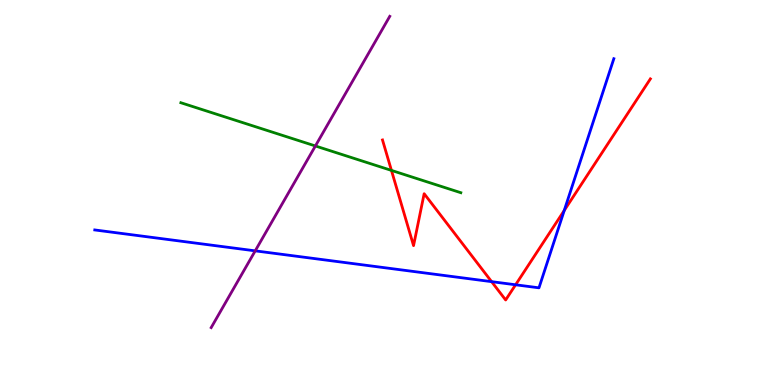[{'lines': ['blue', 'red'], 'intersections': [{'x': 6.34, 'y': 2.68}, {'x': 6.65, 'y': 2.6}, {'x': 7.28, 'y': 4.53}]}, {'lines': ['green', 'red'], 'intersections': [{'x': 5.05, 'y': 5.57}]}, {'lines': ['purple', 'red'], 'intersections': []}, {'lines': ['blue', 'green'], 'intersections': []}, {'lines': ['blue', 'purple'], 'intersections': [{'x': 3.29, 'y': 3.48}]}, {'lines': ['green', 'purple'], 'intersections': [{'x': 4.07, 'y': 6.21}]}]